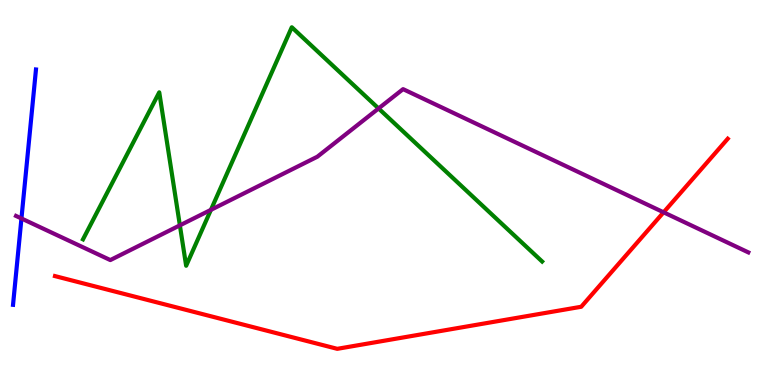[{'lines': ['blue', 'red'], 'intersections': []}, {'lines': ['green', 'red'], 'intersections': []}, {'lines': ['purple', 'red'], 'intersections': [{'x': 8.56, 'y': 4.49}]}, {'lines': ['blue', 'green'], 'intersections': []}, {'lines': ['blue', 'purple'], 'intersections': [{'x': 0.277, 'y': 4.33}]}, {'lines': ['green', 'purple'], 'intersections': [{'x': 2.32, 'y': 4.15}, {'x': 2.72, 'y': 4.55}, {'x': 4.88, 'y': 7.18}]}]